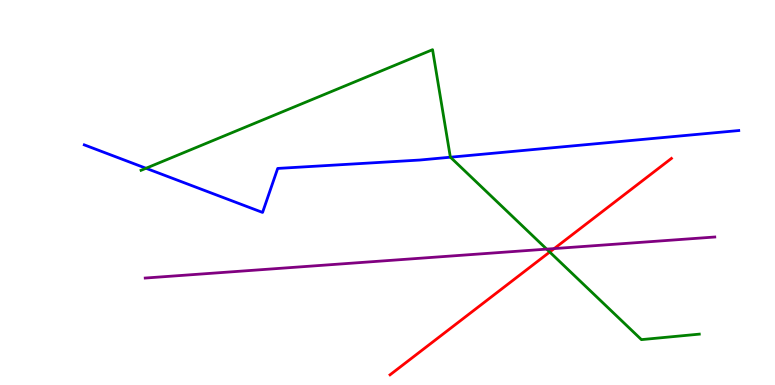[{'lines': ['blue', 'red'], 'intersections': []}, {'lines': ['green', 'red'], 'intersections': [{'x': 7.09, 'y': 3.45}]}, {'lines': ['purple', 'red'], 'intersections': [{'x': 7.15, 'y': 3.54}]}, {'lines': ['blue', 'green'], 'intersections': [{'x': 1.88, 'y': 5.63}, {'x': 5.81, 'y': 5.92}]}, {'lines': ['blue', 'purple'], 'intersections': []}, {'lines': ['green', 'purple'], 'intersections': [{'x': 7.05, 'y': 3.53}]}]